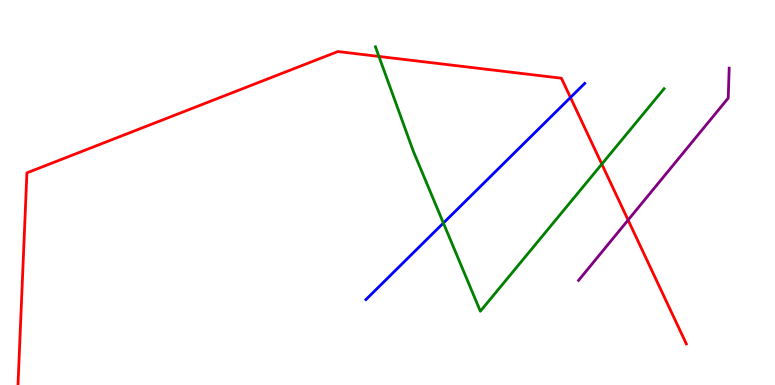[{'lines': ['blue', 'red'], 'intersections': [{'x': 7.36, 'y': 7.47}]}, {'lines': ['green', 'red'], 'intersections': [{'x': 4.89, 'y': 8.53}, {'x': 7.77, 'y': 5.74}]}, {'lines': ['purple', 'red'], 'intersections': [{'x': 8.1, 'y': 4.28}]}, {'lines': ['blue', 'green'], 'intersections': [{'x': 5.72, 'y': 4.21}]}, {'lines': ['blue', 'purple'], 'intersections': []}, {'lines': ['green', 'purple'], 'intersections': []}]